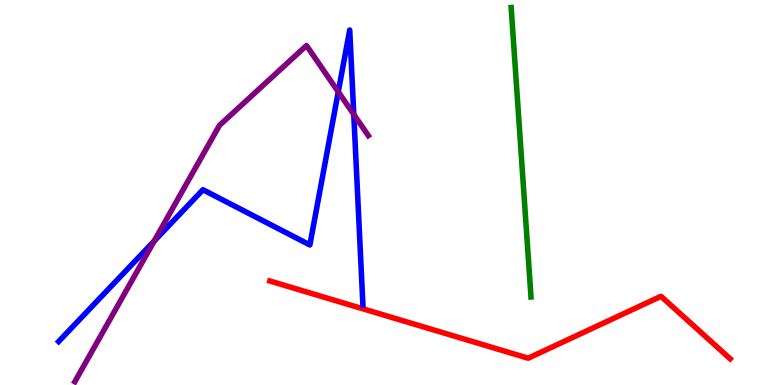[{'lines': ['blue', 'red'], 'intersections': []}, {'lines': ['green', 'red'], 'intersections': []}, {'lines': ['purple', 'red'], 'intersections': []}, {'lines': ['blue', 'green'], 'intersections': []}, {'lines': ['blue', 'purple'], 'intersections': [{'x': 1.99, 'y': 3.74}, {'x': 4.36, 'y': 7.61}, {'x': 4.56, 'y': 7.03}]}, {'lines': ['green', 'purple'], 'intersections': []}]